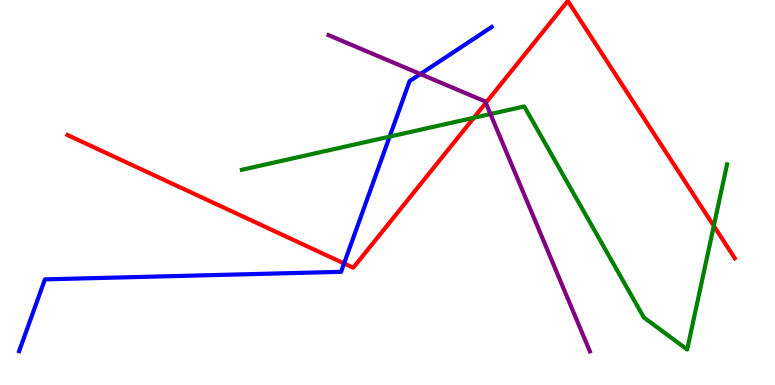[{'lines': ['blue', 'red'], 'intersections': [{'x': 4.44, 'y': 3.16}]}, {'lines': ['green', 'red'], 'intersections': [{'x': 6.11, 'y': 6.94}, {'x': 9.21, 'y': 4.13}]}, {'lines': ['purple', 'red'], 'intersections': [{'x': 6.27, 'y': 7.33}]}, {'lines': ['blue', 'green'], 'intersections': [{'x': 5.03, 'y': 6.45}]}, {'lines': ['blue', 'purple'], 'intersections': [{'x': 5.42, 'y': 8.08}]}, {'lines': ['green', 'purple'], 'intersections': [{'x': 6.33, 'y': 7.04}]}]